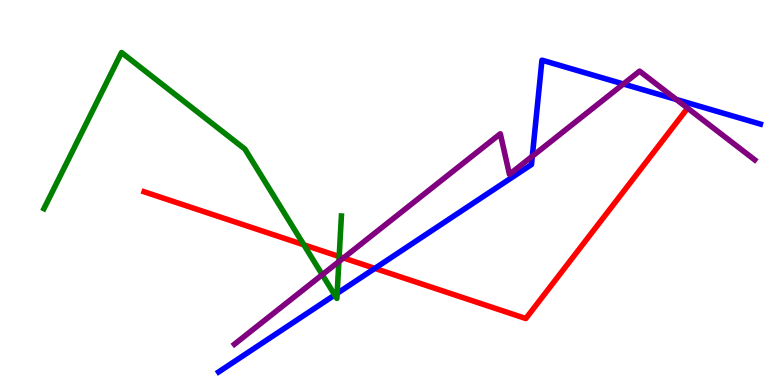[{'lines': ['blue', 'red'], 'intersections': [{'x': 4.84, 'y': 3.03}]}, {'lines': ['green', 'red'], 'intersections': [{'x': 3.92, 'y': 3.64}, {'x': 4.38, 'y': 3.34}]}, {'lines': ['purple', 'red'], 'intersections': [{'x': 4.43, 'y': 3.3}]}, {'lines': ['blue', 'green'], 'intersections': [{'x': 4.32, 'y': 2.34}, {'x': 4.35, 'y': 2.38}]}, {'lines': ['blue', 'purple'], 'intersections': [{'x': 6.87, 'y': 5.94}, {'x': 8.04, 'y': 7.82}, {'x': 8.73, 'y': 7.42}]}, {'lines': ['green', 'purple'], 'intersections': [{'x': 4.16, 'y': 2.86}, {'x': 4.37, 'y': 3.21}]}]